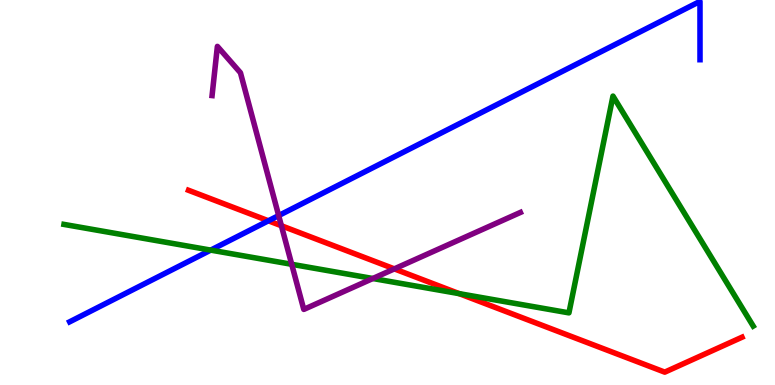[{'lines': ['blue', 'red'], 'intersections': [{'x': 3.46, 'y': 4.27}]}, {'lines': ['green', 'red'], 'intersections': [{'x': 5.93, 'y': 2.37}]}, {'lines': ['purple', 'red'], 'intersections': [{'x': 3.63, 'y': 4.14}, {'x': 5.09, 'y': 3.02}]}, {'lines': ['blue', 'green'], 'intersections': [{'x': 2.72, 'y': 3.5}]}, {'lines': ['blue', 'purple'], 'intersections': [{'x': 3.6, 'y': 4.4}]}, {'lines': ['green', 'purple'], 'intersections': [{'x': 3.76, 'y': 3.14}, {'x': 4.81, 'y': 2.77}]}]